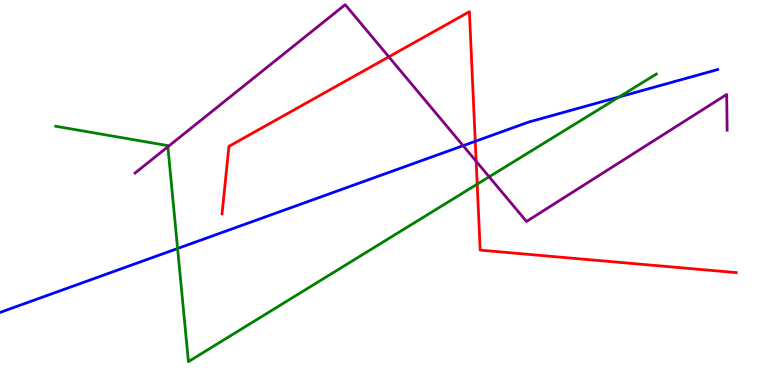[{'lines': ['blue', 'red'], 'intersections': [{'x': 6.13, 'y': 6.33}]}, {'lines': ['green', 'red'], 'intersections': [{'x': 6.16, 'y': 5.22}]}, {'lines': ['purple', 'red'], 'intersections': [{'x': 5.02, 'y': 8.52}, {'x': 6.14, 'y': 5.81}]}, {'lines': ['blue', 'green'], 'intersections': [{'x': 2.29, 'y': 3.55}, {'x': 7.99, 'y': 7.48}]}, {'lines': ['blue', 'purple'], 'intersections': [{'x': 5.98, 'y': 6.22}]}, {'lines': ['green', 'purple'], 'intersections': [{'x': 2.17, 'y': 6.19}, {'x': 6.31, 'y': 5.41}]}]